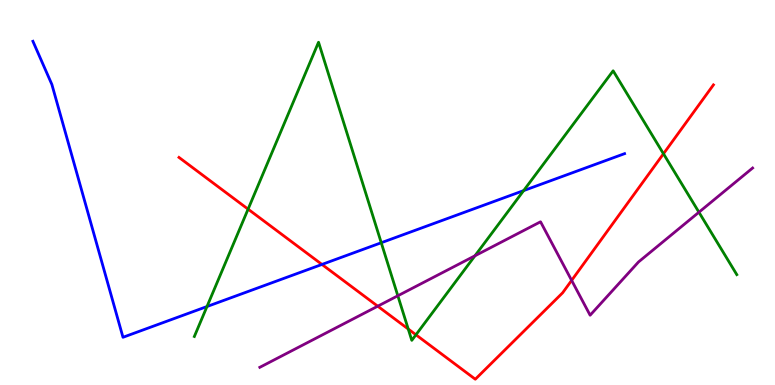[{'lines': ['blue', 'red'], 'intersections': [{'x': 4.15, 'y': 3.13}]}, {'lines': ['green', 'red'], 'intersections': [{'x': 3.2, 'y': 4.57}, {'x': 5.27, 'y': 1.45}, {'x': 5.37, 'y': 1.3}, {'x': 8.56, 'y': 6.01}]}, {'lines': ['purple', 'red'], 'intersections': [{'x': 4.87, 'y': 2.05}, {'x': 7.38, 'y': 2.72}]}, {'lines': ['blue', 'green'], 'intersections': [{'x': 2.67, 'y': 2.04}, {'x': 4.92, 'y': 3.7}, {'x': 6.76, 'y': 5.05}]}, {'lines': ['blue', 'purple'], 'intersections': []}, {'lines': ['green', 'purple'], 'intersections': [{'x': 5.13, 'y': 2.32}, {'x': 6.13, 'y': 3.36}, {'x': 9.02, 'y': 4.49}]}]